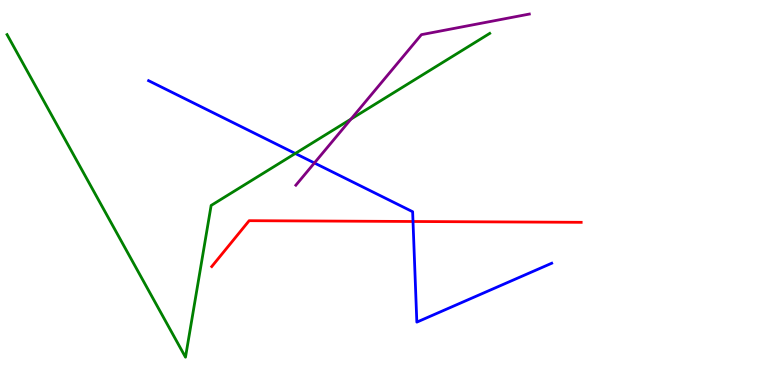[{'lines': ['blue', 'red'], 'intersections': [{'x': 5.33, 'y': 4.25}]}, {'lines': ['green', 'red'], 'intersections': []}, {'lines': ['purple', 'red'], 'intersections': []}, {'lines': ['blue', 'green'], 'intersections': [{'x': 3.81, 'y': 6.01}]}, {'lines': ['blue', 'purple'], 'intersections': [{'x': 4.06, 'y': 5.77}]}, {'lines': ['green', 'purple'], 'intersections': [{'x': 4.53, 'y': 6.91}]}]